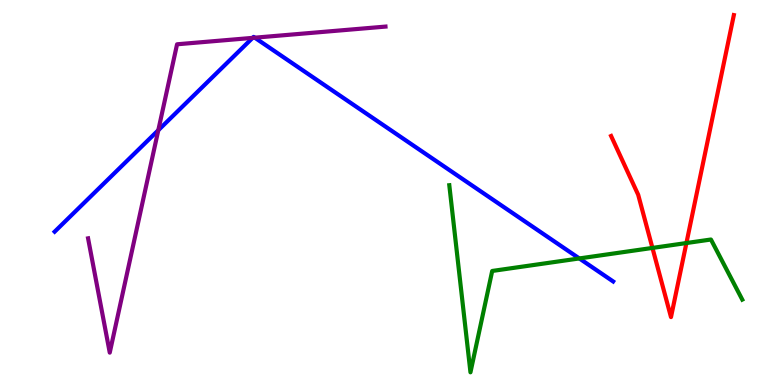[{'lines': ['blue', 'red'], 'intersections': []}, {'lines': ['green', 'red'], 'intersections': [{'x': 8.42, 'y': 3.56}, {'x': 8.86, 'y': 3.69}]}, {'lines': ['purple', 'red'], 'intersections': []}, {'lines': ['blue', 'green'], 'intersections': [{'x': 7.48, 'y': 3.29}]}, {'lines': ['blue', 'purple'], 'intersections': [{'x': 2.04, 'y': 6.62}, {'x': 3.26, 'y': 9.02}, {'x': 3.29, 'y': 9.02}]}, {'lines': ['green', 'purple'], 'intersections': []}]